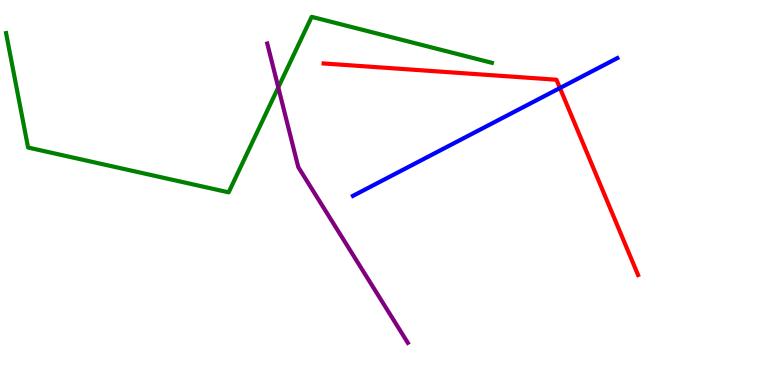[{'lines': ['blue', 'red'], 'intersections': [{'x': 7.22, 'y': 7.71}]}, {'lines': ['green', 'red'], 'intersections': []}, {'lines': ['purple', 'red'], 'intersections': []}, {'lines': ['blue', 'green'], 'intersections': []}, {'lines': ['blue', 'purple'], 'intersections': []}, {'lines': ['green', 'purple'], 'intersections': [{'x': 3.59, 'y': 7.73}]}]